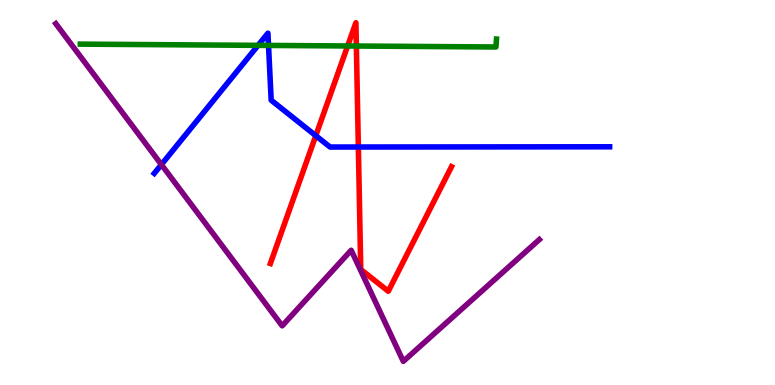[{'lines': ['blue', 'red'], 'intersections': [{'x': 4.07, 'y': 6.48}, {'x': 4.62, 'y': 6.18}]}, {'lines': ['green', 'red'], 'intersections': [{'x': 4.49, 'y': 8.81}, {'x': 4.6, 'y': 8.8}]}, {'lines': ['purple', 'red'], 'intersections': []}, {'lines': ['blue', 'green'], 'intersections': [{'x': 3.33, 'y': 8.82}, {'x': 3.46, 'y': 8.82}]}, {'lines': ['blue', 'purple'], 'intersections': [{'x': 2.08, 'y': 5.72}]}, {'lines': ['green', 'purple'], 'intersections': []}]